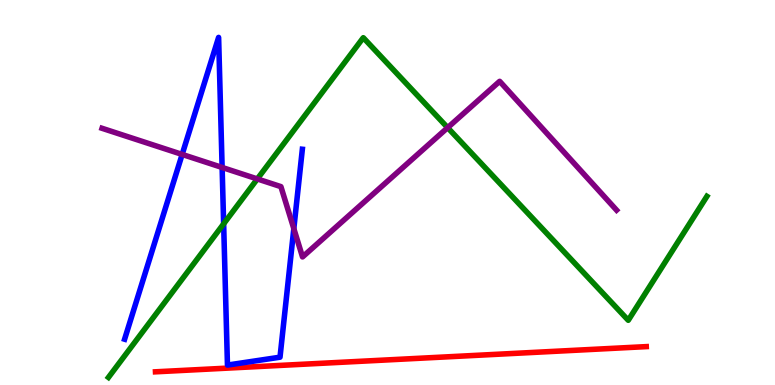[{'lines': ['blue', 'red'], 'intersections': []}, {'lines': ['green', 'red'], 'intersections': []}, {'lines': ['purple', 'red'], 'intersections': []}, {'lines': ['blue', 'green'], 'intersections': [{'x': 2.89, 'y': 4.19}]}, {'lines': ['blue', 'purple'], 'intersections': [{'x': 2.35, 'y': 5.99}, {'x': 2.87, 'y': 5.65}, {'x': 3.79, 'y': 4.06}]}, {'lines': ['green', 'purple'], 'intersections': [{'x': 3.32, 'y': 5.35}, {'x': 5.78, 'y': 6.68}]}]